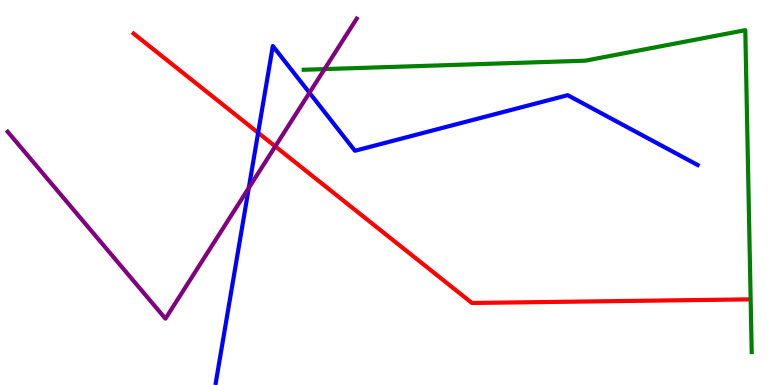[{'lines': ['blue', 'red'], 'intersections': [{'x': 3.33, 'y': 6.55}]}, {'lines': ['green', 'red'], 'intersections': []}, {'lines': ['purple', 'red'], 'intersections': [{'x': 3.55, 'y': 6.2}]}, {'lines': ['blue', 'green'], 'intersections': []}, {'lines': ['blue', 'purple'], 'intersections': [{'x': 3.21, 'y': 5.12}, {'x': 3.99, 'y': 7.59}]}, {'lines': ['green', 'purple'], 'intersections': [{'x': 4.19, 'y': 8.21}]}]